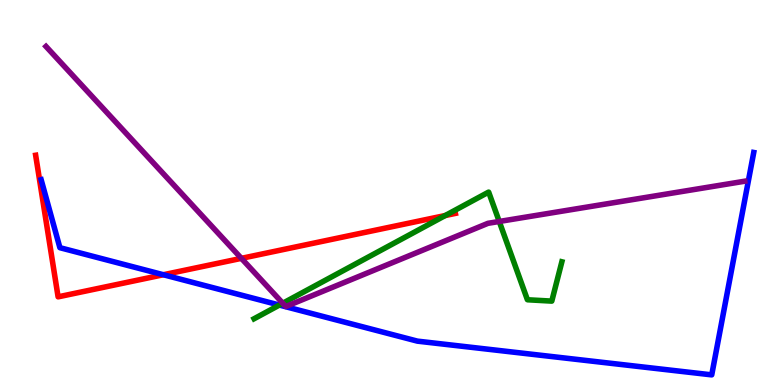[{'lines': ['blue', 'red'], 'intersections': [{'x': 2.11, 'y': 2.86}]}, {'lines': ['green', 'red'], 'intersections': [{'x': 5.75, 'y': 4.4}]}, {'lines': ['purple', 'red'], 'intersections': [{'x': 3.11, 'y': 3.29}]}, {'lines': ['blue', 'green'], 'intersections': [{'x': 3.61, 'y': 2.08}]}, {'lines': ['blue', 'purple'], 'intersections': []}, {'lines': ['green', 'purple'], 'intersections': [{'x': 3.65, 'y': 2.12}, {'x': 6.44, 'y': 4.25}]}]